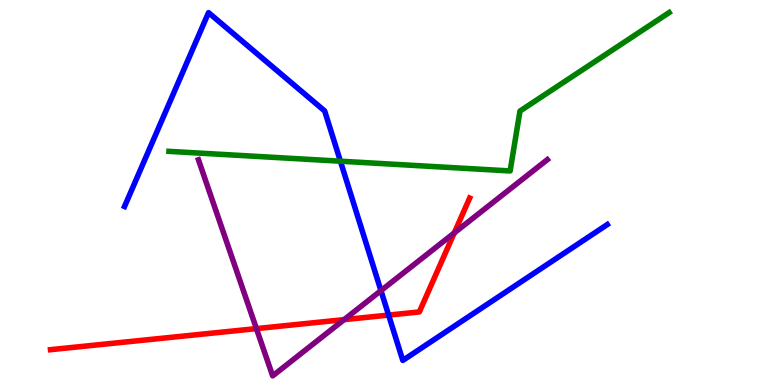[{'lines': ['blue', 'red'], 'intersections': [{'x': 5.01, 'y': 1.82}]}, {'lines': ['green', 'red'], 'intersections': []}, {'lines': ['purple', 'red'], 'intersections': [{'x': 3.31, 'y': 1.46}, {'x': 4.44, 'y': 1.7}, {'x': 5.86, 'y': 3.95}]}, {'lines': ['blue', 'green'], 'intersections': [{'x': 4.39, 'y': 5.81}]}, {'lines': ['blue', 'purple'], 'intersections': [{'x': 4.92, 'y': 2.45}]}, {'lines': ['green', 'purple'], 'intersections': []}]